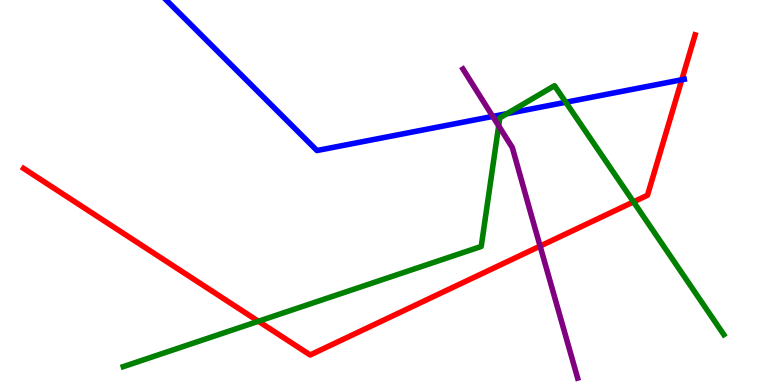[{'lines': ['blue', 'red'], 'intersections': [{'x': 8.8, 'y': 7.93}]}, {'lines': ['green', 'red'], 'intersections': [{'x': 3.33, 'y': 1.66}, {'x': 8.17, 'y': 4.76}]}, {'lines': ['purple', 'red'], 'intersections': [{'x': 6.97, 'y': 3.61}]}, {'lines': ['blue', 'green'], 'intersections': [{'x': 6.54, 'y': 7.05}, {'x': 7.3, 'y': 7.34}]}, {'lines': ['blue', 'purple'], 'intersections': [{'x': 6.36, 'y': 6.98}]}, {'lines': ['green', 'purple'], 'intersections': [{'x': 6.43, 'y': 6.73}]}]